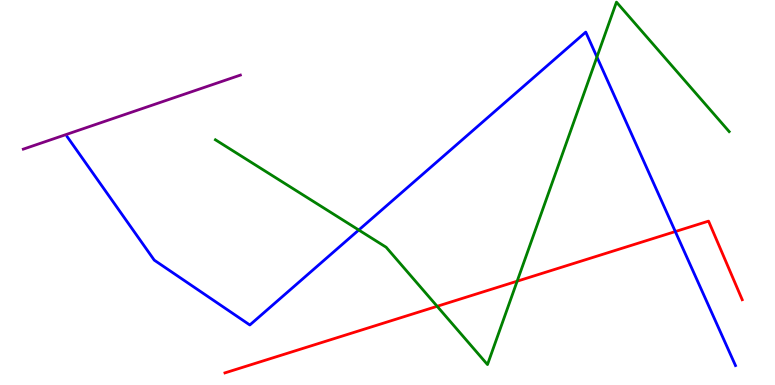[{'lines': ['blue', 'red'], 'intersections': [{'x': 8.71, 'y': 3.99}]}, {'lines': ['green', 'red'], 'intersections': [{'x': 5.64, 'y': 2.04}, {'x': 6.67, 'y': 2.7}]}, {'lines': ['purple', 'red'], 'intersections': []}, {'lines': ['blue', 'green'], 'intersections': [{'x': 4.63, 'y': 4.03}, {'x': 7.7, 'y': 8.52}]}, {'lines': ['blue', 'purple'], 'intersections': []}, {'lines': ['green', 'purple'], 'intersections': []}]